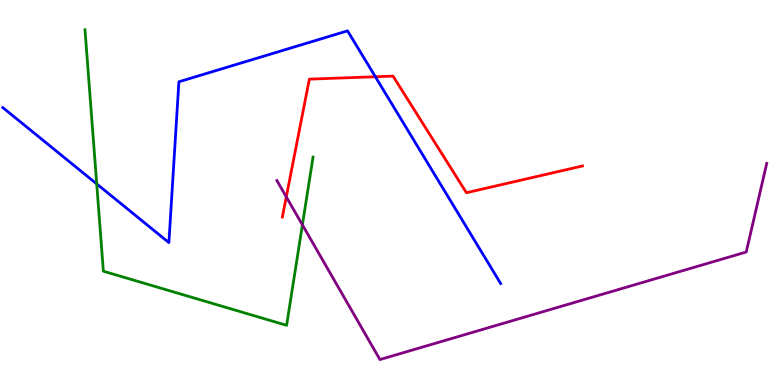[{'lines': ['blue', 'red'], 'intersections': [{'x': 4.84, 'y': 8.01}]}, {'lines': ['green', 'red'], 'intersections': []}, {'lines': ['purple', 'red'], 'intersections': [{'x': 3.69, 'y': 4.89}]}, {'lines': ['blue', 'green'], 'intersections': [{'x': 1.25, 'y': 5.22}]}, {'lines': ['blue', 'purple'], 'intersections': []}, {'lines': ['green', 'purple'], 'intersections': [{'x': 3.9, 'y': 4.16}]}]